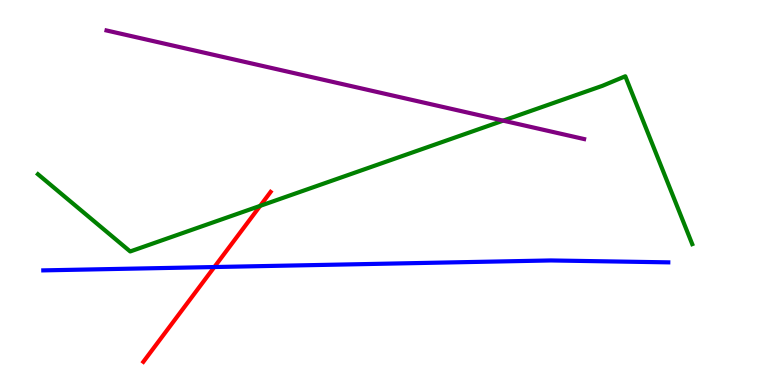[{'lines': ['blue', 'red'], 'intersections': [{'x': 2.77, 'y': 3.06}]}, {'lines': ['green', 'red'], 'intersections': [{'x': 3.36, 'y': 4.65}]}, {'lines': ['purple', 'red'], 'intersections': []}, {'lines': ['blue', 'green'], 'intersections': []}, {'lines': ['blue', 'purple'], 'intersections': []}, {'lines': ['green', 'purple'], 'intersections': [{'x': 6.49, 'y': 6.87}]}]